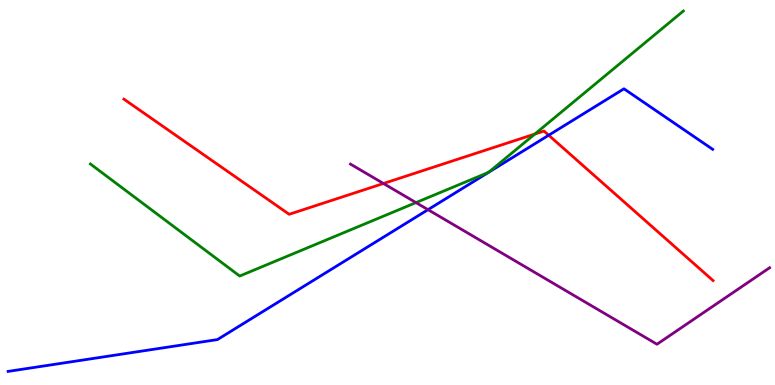[{'lines': ['blue', 'red'], 'intersections': [{'x': 7.08, 'y': 6.49}]}, {'lines': ['green', 'red'], 'intersections': [{'x': 6.9, 'y': 6.52}]}, {'lines': ['purple', 'red'], 'intersections': [{'x': 4.95, 'y': 5.23}]}, {'lines': ['blue', 'green'], 'intersections': [{'x': 6.3, 'y': 5.52}, {'x': 6.31, 'y': 5.53}]}, {'lines': ['blue', 'purple'], 'intersections': [{'x': 5.52, 'y': 4.55}]}, {'lines': ['green', 'purple'], 'intersections': [{'x': 5.37, 'y': 4.74}]}]